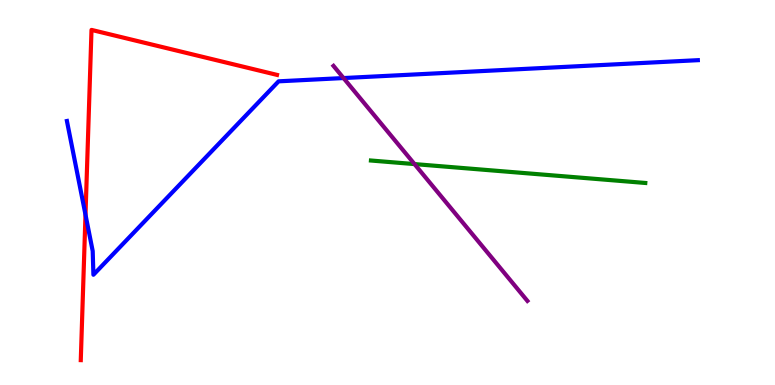[{'lines': ['blue', 'red'], 'intersections': [{'x': 1.1, 'y': 4.42}]}, {'lines': ['green', 'red'], 'intersections': []}, {'lines': ['purple', 'red'], 'intersections': []}, {'lines': ['blue', 'green'], 'intersections': []}, {'lines': ['blue', 'purple'], 'intersections': [{'x': 4.43, 'y': 7.97}]}, {'lines': ['green', 'purple'], 'intersections': [{'x': 5.35, 'y': 5.74}]}]